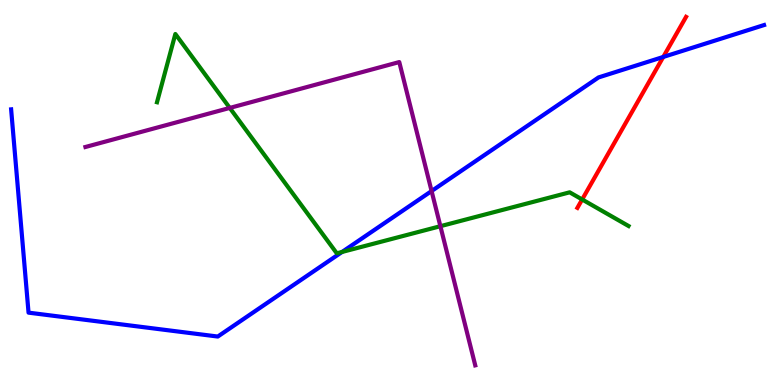[{'lines': ['blue', 'red'], 'intersections': [{'x': 8.56, 'y': 8.52}]}, {'lines': ['green', 'red'], 'intersections': [{'x': 7.51, 'y': 4.82}]}, {'lines': ['purple', 'red'], 'intersections': []}, {'lines': ['blue', 'green'], 'intersections': [{'x': 4.41, 'y': 3.46}]}, {'lines': ['blue', 'purple'], 'intersections': [{'x': 5.57, 'y': 5.04}]}, {'lines': ['green', 'purple'], 'intersections': [{'x': 2.96, 'y': 7.2}, {'x': 5.68, 'y': 4.12}]}]